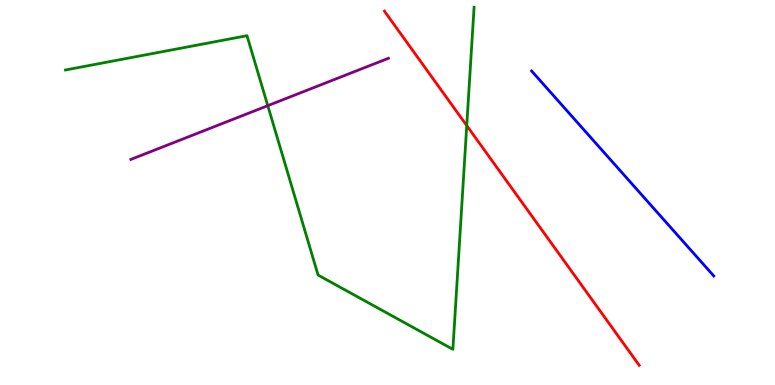[{'lines': ['blue', 'red'], 'intersections': []}, {'lines': ['green', 'red'], 'intersections': [{'x': 6.02, 'y': 6.74}]}, {'lines': ['purple', 'red'], 'intersections': []}, {'lines': ['blue', 'green'], 'intersections': []}, {'lines': ['blue', 'purple'], 'intersections': []}, {'lines': ['green', 'purple'], 'intersections': [{'x': 3.46, 'y': 7.26}]}]